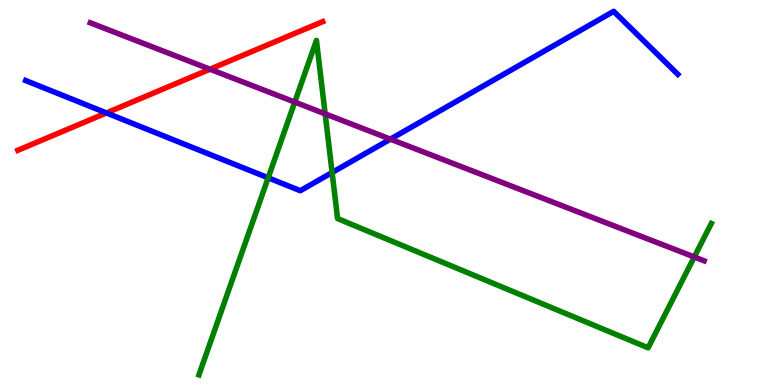[{'lines': ['blue', 'red'], 'intersections': [{'x': 1.37, 'y': 7.07}]}, {'lines': ['green', 'red'], 'intersections': []}, {'lines': ['purple', 'red'], 'intersections': [{'x': 2.71, 'y': 8.2}]}, {'lines': ['blue', 'green'], 'intersections': [{'x': 3.46, 'y': 5.38}, {'x': 4.29, 'y': 5.52}]}, {'lines': ['blue', 'purple'], 'intersections': [{'x': 5.04, 'y': 6.39}]}, {'lines': ['green', 'purple'], 'intersections': [{'x': 3.8, 'y': 7.35}, {'x': 4.2, 'y': 7.04}, {'x': 8.96, 'y': 3.33}]}]